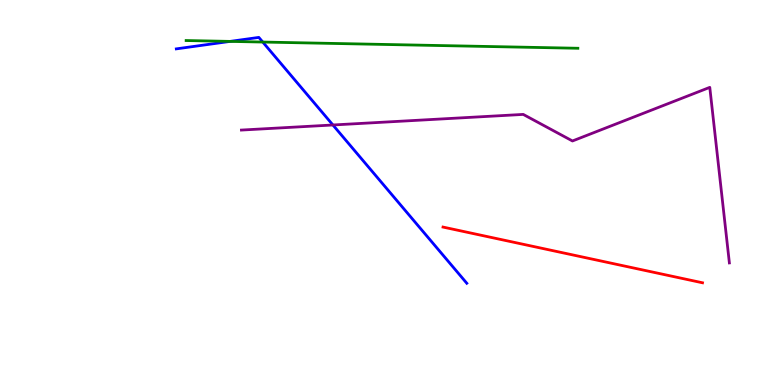[{'lines': ['blue', 'red'], 'intersections': []}, {'lines': ['green', 'red'], 'intersections': []}, {'lines': ['purple', 'red'], 'intersections': []}, {'lines': ['blue', 'green'], 'intersections': [{'x': 2.97, 'y': 8.92}, {'x': 3.39, 'y': 8.91}]}, {'lines': ['blue', 'purple'], 'intersections': [{'x': 4.3, 'y': 6.75}]}, {'lines': ['green', 'purple'], 'intersections': []}]